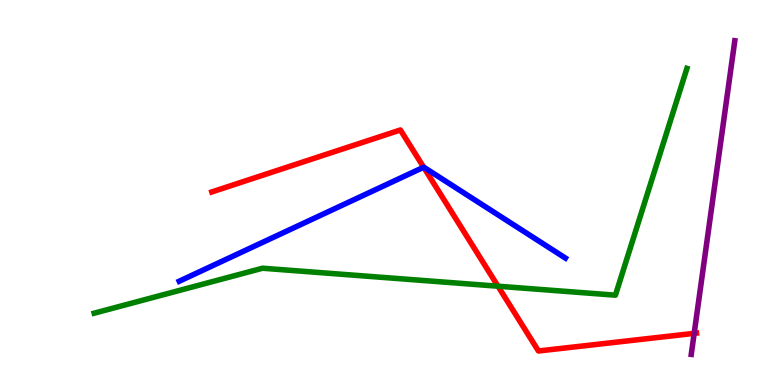[{'lines': ['blue', 'red'], 'intersections': [{'x': 5.47, 'y': 5.66}]}, {'lines': ['green', 'red'], 'intersections': [{'x': 6.43, 'y': 2.57}]}, {'lines': ['purple', 'red'], 'intersections': [{'x': 8.96, 'y': 1.34}]}, {'lines': ['blue', 'green'], 'intersections': []}, {'lines': ['blue', 'purple'], 'intersections': []}, {'lines': ['green', 'purple'], 'intersections': []}]